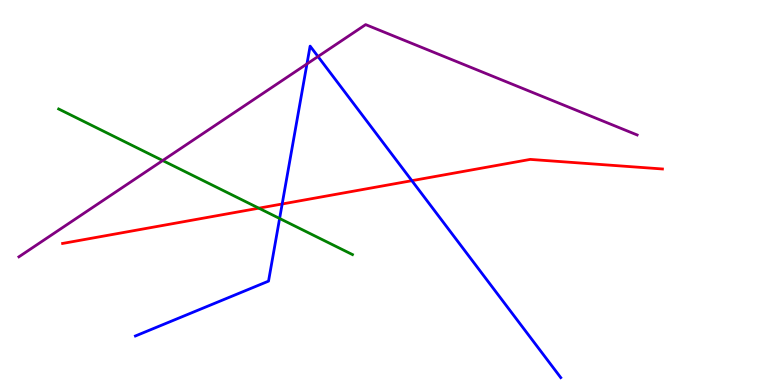[{'lines': ['blue', 'red'], 'intersections': [{'x': 3.64, 'y': 4.7}, {'x': 5.31, 'y': 5.31}]}, {'lines': ['green', 'red'], 'intersections': [{'x': 3.34, 'y': 4.59}]}, {'lines': ['purple', 'red'], 'intersections': []}, {'lines': ['blue', 'green'], 'intersections': [{'x': 3.61, 'y': 4.33}]}, {'lines': ['blue', 'purple'], 'intersections': [{'x': 3.96, 'y': 8.34}, {'x': 4.1, 'y': 8.53}]}, {'lines': ['green', 'purple'], 'intersections': [{'x': 2.1, 'y': 5.83}]}]